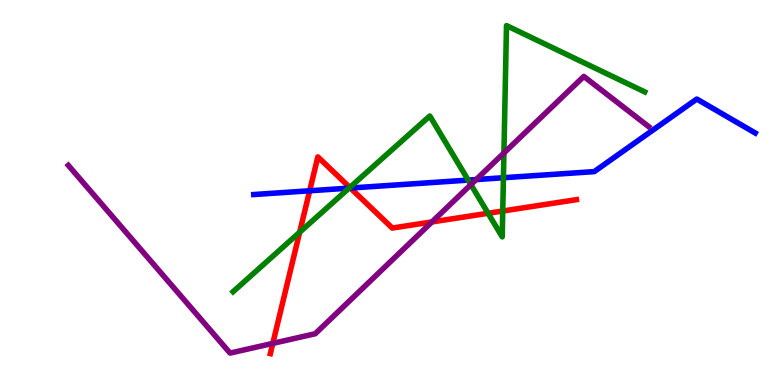[{'lines': ['blue', 'red'], 'intersections': [{'x': 4.0, 'y': 5.04}, {'x': 4.52, 'y': 5.12}]}, {'lines': ['green', 'red'], 'intersections': [{'x': 3.87, 'y': 3.97}, {'x': 4.51, 'y': 5.13}, {'x': 6.3, 'y': 4.46}, {'x': 6.49, 'y': 4.52}]}, {'lines': ['purple', 'red'], 'intersections': [{'x': 3.52, 'y': 1.08}, {'x': 5.57, 'y': 4.24}]}, {'lines': ['blue', 'green'], 'intersections': [{'x': 4.5, 'y': 5.11}, {'x': 6.04, 'y': 5.32}, {'x': 6.5, 'y': 5.38}]}, {'lines': ['blue', 'purple'], 'intersections': [{'x': 6.14, 'y': 5.34}]}, {'lines': ['green', 'purple'], 'intersections': [{'x': 6.08, 'y': 5.21}, {'x': 6.5, 'y': 6.03}]}]